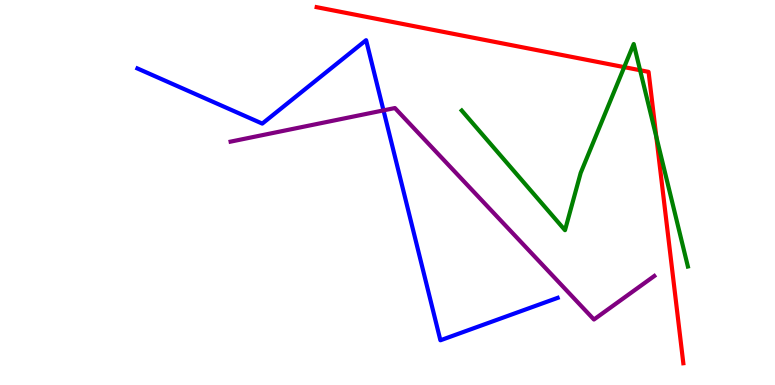[{'lines': ['blue', 'red'], 'intersections': []}, {'lines': ['green', 'red'], 'intersections': [{'x': 8.05, 'y': 8.26}, {'x': 8.26, 'y': 8.18}, {'x': 8.47, 'y': 6.45}]}, {'lines': ['purple', 'red'], 'intersections': []}, {'lines': ['blue', 'green'], 'intersections': []}, {'lines': ['blue', 'purple'], 'intersections': [{'x': 4.95, 'y': 7.13}]}, {'lines': ['green', 'purple'], 'intersections': []}]